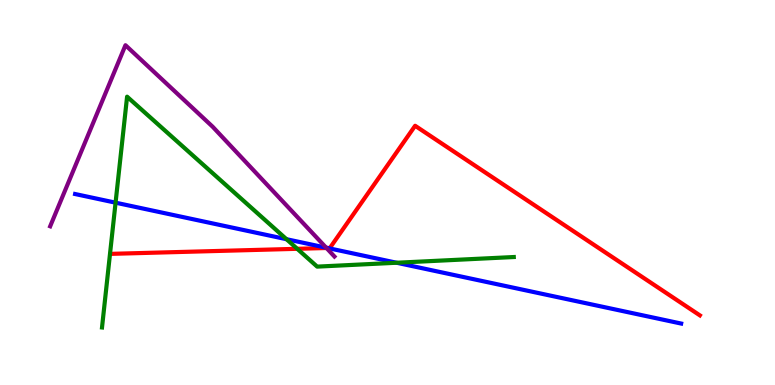[{'lines': ['blue', 'red'], 'intersections': [{'x': 4.23, 'y': 3.56}]}, {'lines': ['green', 'red'], 'intersections': [{'x': 3.84, 'y': 3.54}]}, {'lines': ['purple', 'red'], 'intersections': [{'x': 4.21, 'y': 3.56}]}, {'lines': ['blue', 'green'], 'intersections': [{'x': 1.49, 'y': 4.74}, {'x': 3.7, 'y': 3.79}, {'x': 5.12, 'y': 3.18}]}, {'lines': ['blue', 'purple'], 'intersections': [{'x': 4.21, 'y': 3.57}]}, {'lines': ['green', 'purple'], 'intersections': []}]